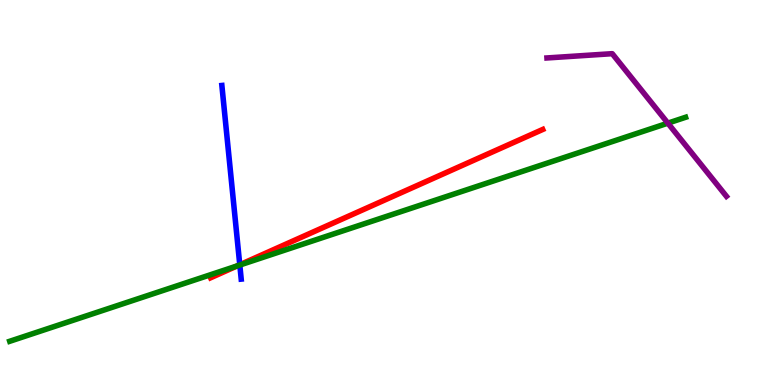[{'lines': ['blue', 'red'], 'intersections': [{'x': 3.09, 'y': 3.12}]}, {'lines': ['green', 'red'], 'intersections': [{'x': 3.06, 'y': 3.09}]}, {'lines': ['purple', 'red'], 'intersections': []}, {'lines': ['blue', 'green'], 'intersections': [{'x': 3.09, 'y': 3.12}]}, {'lines': ['blue', 'purple'], 'intersections': []}, {'lines': ['green', 'purple'], 'intersections': [{'x': 8.62, 'y': 6.8}]}]